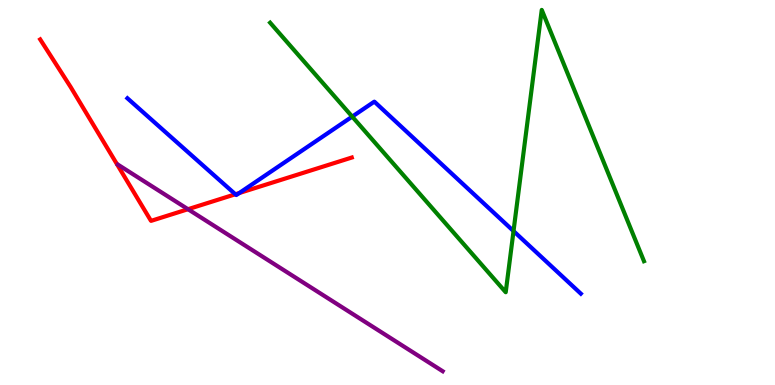[{'lines': ['blue', 'red'], 'intersections': [{'x': 3.04, 'y': 4.95}, {'x': 3.09, 'y': 4.99}]}, {'lines': ['green', 'red'], 'intersections': []}, {'lines': ['purple', 'red'], 'intersections': [{'x': 2.43, 'y': 4.57}]}, {'lines': ['blue', 'green'], 'intersections': [{'x': 4.54, 'y': 6.97}, {'x': 6.63, 'y': 4.0}]}, {'lines': ['blue', 'purple'], 'intersections': []}, {'lines': ['green', 'purple'], 'intersections': []}]